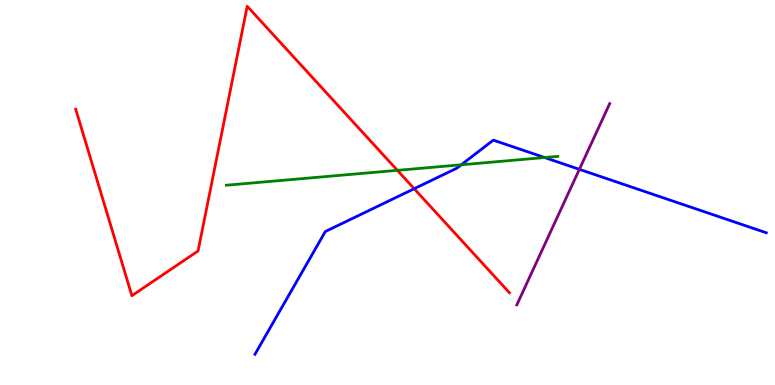[{'lines': ['blue', 'red'], 'intersections': [{'x': 5.34, 'y': 5.1}]}, {'lines': ['green', 'red'], 'intersections': [{'x': 5.13, 'y': 5.58}]}, {'lines': ['purple', 'red'], 'intersections': []}, {'lines': ['blue', 'green'], 'intersections': [{'x': 5.95, 'y': 5.72}, {'x': 7.03, 'y': 5.91}]}, {'lines': ['blue', 'purple'], 'intersections': [{'x': 7.48, 'y': 5.6}]}, {'lines': ['green', 'purple'], 'intersections': []}]